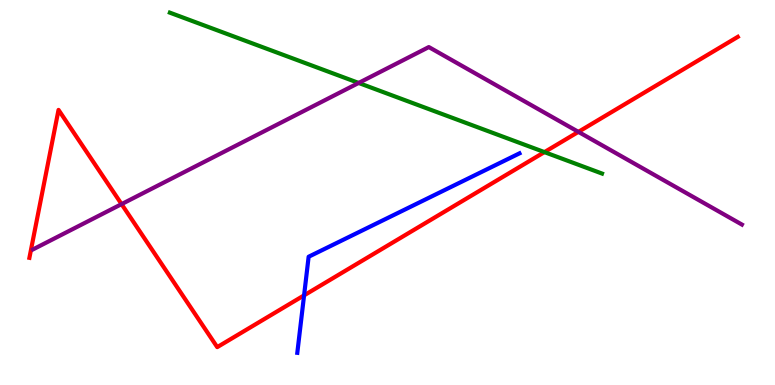[{'lines': ['blue', 'red'], 'intersections': [{'x': 3.92, 'y': 2.33}]}, {'lines': ['green', 'red'], 'intersections': [{'x': 7.02, 'y': 6.05}]}, {'lines': ['purple', 'red'], 'intersections': [{'x': 1.57, 'y': 4.7}, {'x': 7.46, 'y': 6.57}]}, {'lines': ['blue', 'green'], 'intersections': []}, {'lines': ['blue', 'purple'], 'intersections': []}, {'lines': ['green', 'purple'], 'intersections': [{'x': 4.63, 'y': 7.85}]}]